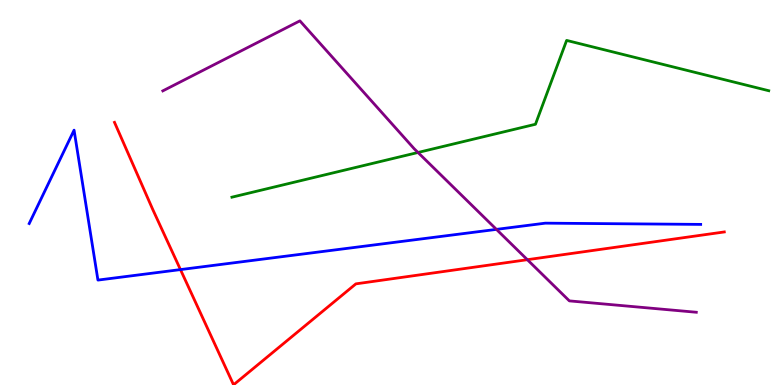[{'lines': ['blue', 'red'], 'intersections': [{'x': 2.33, 'y': 3.0}]}, {'lines': ['green', 'red'], 'intersections': []}, {'lines': ['purple', 'red'], 'intersections': [{'x': 6.8, 'y': 3.25}]}, {'lines': ['blue', 'green'], 'intersections': []}, {'lines': ['blue', 'purple'], 'intersections': [{'x': 6.41, 'y': 4.04}]}, {'lines': ['green', 'purple'], 'intersections': [{'x': 5.39, 'y': 6.04}]}]